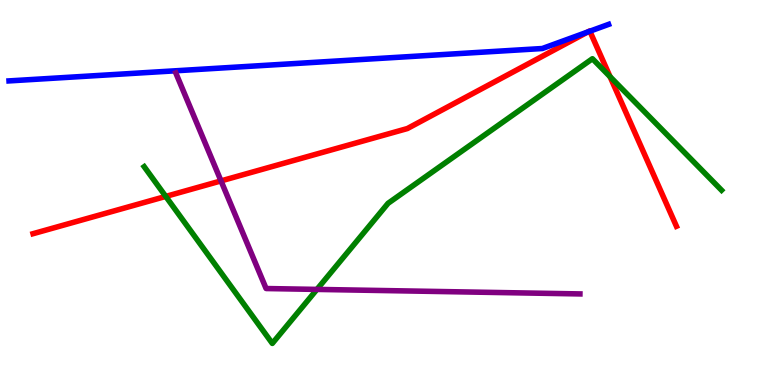[{'lines': ['blue', 'red'], 'intersections': [{'x': 7.58, 'y': 9.17}, {'x': 7.61, 'y': 9.19}]}, {'lines': ['green', 'red'], 'intersections': [{'x': 2.14, 'y': 4.9}, {'x': 7.87, 'y': 8.01}]}, {'lines': ['purple', 'red'], 'intersections': [{'x': 2.85, 'y': 5.3}]}, {'lines': ['blue', 'green'], 'intersections': []}, {'lines': ['blue', 'purple'], 'intersections': []}, {'lines': ['green', 'purple'], 'intersections': [{'x': 4.09, 'y': 2.48}]}]